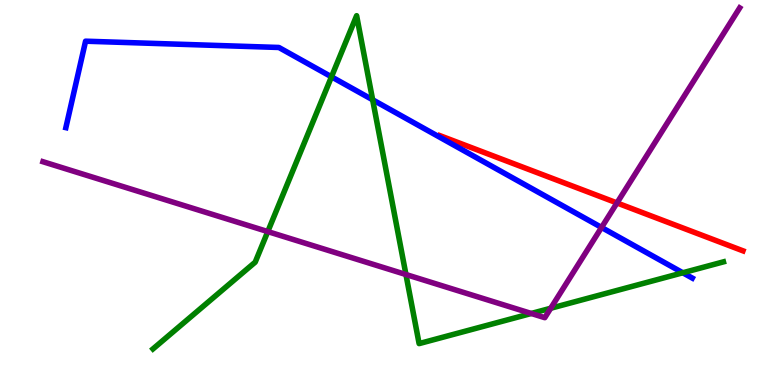[{'lines': ['blue', 'red'], 'intersections': []}, {'lines': ['green', 'red'], 'intersections': []}, {'lines': ['purple', 'red'], 'intersections': [{'x': 7.96, 'y': 4.73}]}, {'lines': ['blue', 'green'], 'intersections': [{'x': 4.28, 'y': 8.0}, {'x': 4.81, 'y': 7.41}, {'x': 8.81, 'y': 2.91}]}, {'lines': ['blue', 'purple'], 'intersections': [{'x': 7.76, 'y': 4.09}]}, {'lines': ['green', 'purple'], 'intersections': [{'x': 3.46, 'y': 3.98}, {'x': 5.24, 'y': 2.87}, {'x': 6.86, 'y': 1.86}, {'x': 7.11, 'y': 1.99}]}]